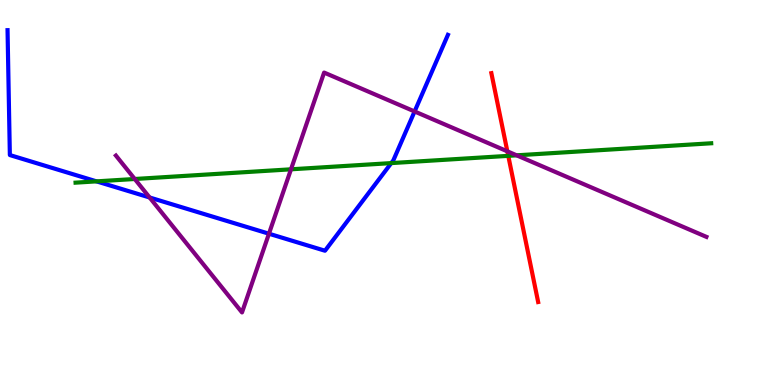[{'lines': ['blue', 'red'], 'intersections': []}, {'lines': ['green', 'red'], 'intersections': [{'x': 6.56, 'y': 5.95}]}, {'lines': ['purple', 'red'], 'intersections': [{'x': 6.55, 'y': 6.07}]}, {'lines': ['blue', 'green'], 'intersections': [{'x': 1.25, 'y': 5.29}, {'x': 5.05, 'y': 5.76}]}, {'lines': ['blue', 'purple'], 'intersections': [{'x': 1.93, 'y': 4.87}, {'x': 3.47, 'y': 3.93}, {'x': 5.35, 'y': 7.1}]}, {'lines': ['green', 'purple'], 'intersections': [{'x': 1.74, 'y': 5.35}, {'x': 3.75, 'y': 5.6}, {'x': 6.67, 'y': 5.97}]}]